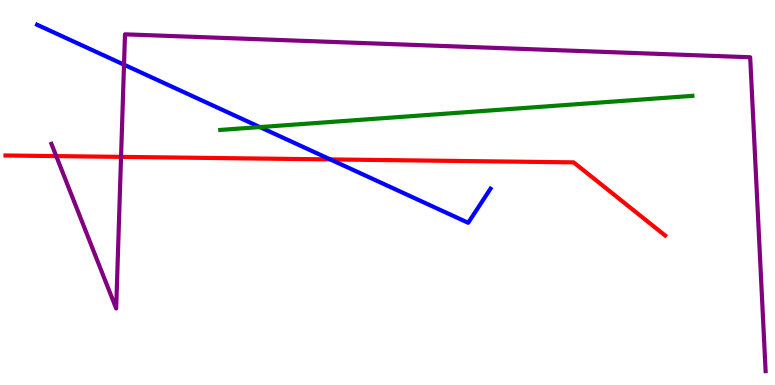[{'lines': ['blue', 'red'], 'intersections': [{'x': 4.26, 'y': 5.86}]}, {'lines': ['green', 'red'], 'intersections': []}, {'lines': ['purple', 'red'], 'intersections': [{'x': 0.726, 'y': 5.95}, {'x': 1.56, 'y': 5.93}]}, {'lines': ['blue', 'green'], 'intersections': [{'x': 3.35, 'y': 6.7}]}, {'lines': ['blue', 'purple'], 'intersections': [{'x': 1.6, 'y': 8.32}]}, {'lines': ['green', 'purple'], 'intersections': []}]